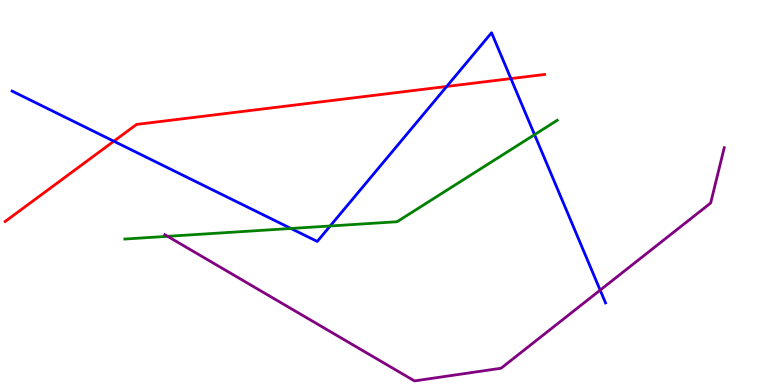[{'lines': ['blue', 'red'], 'intersections': [{'x': 1.47, 'y': 6.33}, {'x': 5.76, 'y': 7.75}, {'x': 6.59, 'y': 7.96}]}, {'lines': ['green', 'red'], 'intersections': []}, {'lines': ['purple', 'red'], 'intersections': []}, {'lines': ['blue', 'green'], 'intersections': [{'x': 3.75, 'y': 4.07}, {'x': 4.26, 'y': 4.13}, {'x': 6.9, 'y': 6.5}]}, {'lines': ['blue', 'purple'], 'intersections': [{'x': 7.74, 'y': 2.46}]}, {'lines': ['green', 'purple'], 'intersections': [{'x': 2.16, 'y': 3.86}]}]